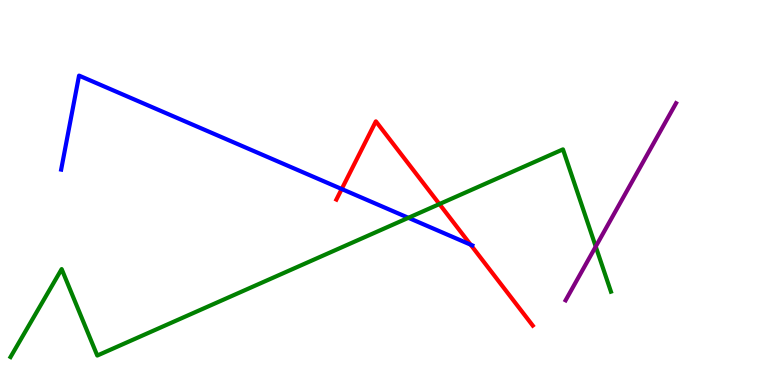[{'lines': ['blue', 'red'], 'intersections': [{'x': 4.41, 'y': 5.09}, {'x': 6.07, 'y': 3.65}]}, {'lines': ['green', 'red'], 'intersections': [{'x': 5.67, 'y': 4.7}]}, {'lines': ['purple', 'red'], 'intersections': []}, {'lines': ['blue', 'green'], 'intersections': [{'x': 5.27, 'y': 4.34}]}, {'lines': ['blue', 'purple'], 'intersections': []}, {'lines': ['green', 'purple'], 'intersections': [{'x': 7.69, 'y': 3.6}]}]